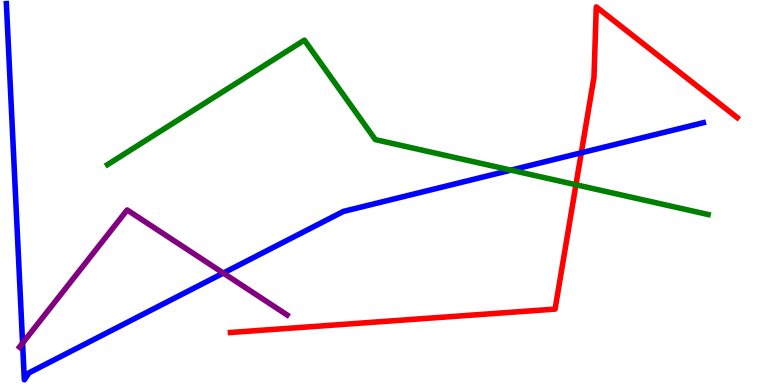[{'lines': ['blue', 'red'], 'intersections': [{'x': 7.5, 'y': 6.03}]}, {'lines': ['green', 'red'], 'intersections': [{'x': 7.43, 'y': 5.2}]}, {'lines': ['purple', 'red'], 'intersections': []}, {'lines': ['blue', 'green'], 'intersections': [{'x': 6.59, 'y': 5.58}]}, {'lines': ['blue', 'purple'], 'intersections': [{'x': 0.291, 'y': 1.09}, {'x': 2.88, 'y': 2.91}]}, {'lines': ['green', 'purple'], 'intersections': []}]